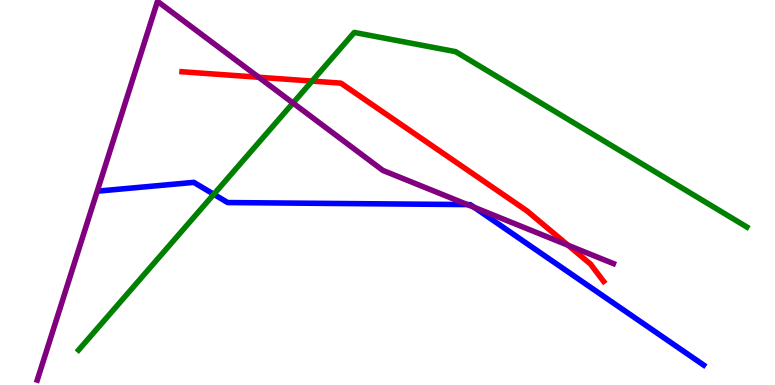[{'lines': ['blue', 'red'], 'intersections': []}, {'lines': ['green', 'red'], 'intersections': [{'x': 4.03, 'y': 7.89}]}, {'lines': ['purple', 'red'], 'intersections': [{'x': 3.34, 'y': 7.99}, {'x': 7.33, 'y': 3.63}]}, {'lines': ['blue', 'green'], 'intersections': [{'x': 2.76, 'y': 4.95}]}, {'lines': ['blue', 'purple'], 'intersections': [{'x': 6.03, 'y': 4.69}, {'x': 6.12, 'y': 4.62}]}, {'lines': ['green', 'purple'], 'intersections': [{'x': 3.78, 'y': 7.32}]}]